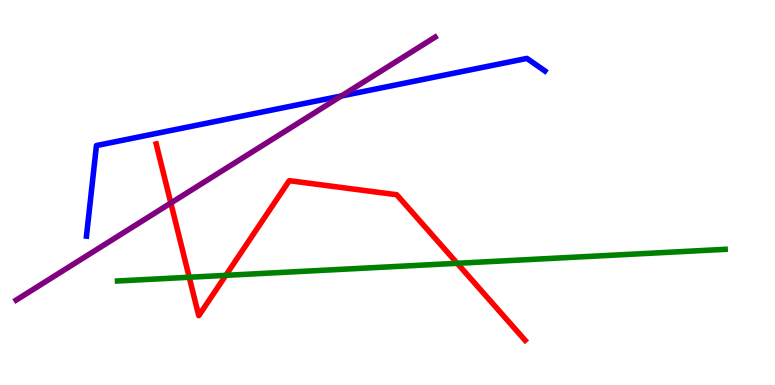[{'lines': ['blue', 'red'], 'intersections': []}, {'lines': ['green', 'red'], 'intersections': [{'x': 2.44, 'y': 2.8}, {'x': 2.91, 'y': 2.85}, {'x': 5.9, 'y': 3.16}]}, {'lines': ['purple', 'red'], 'intersections': [{'x': 2.2, 'y': 4.73}]}, {'lines': ['blue', 'green'], 'intersections': []}, {'lines': ['blue', 'purple'], 'intersections': [{'x': 4.4, 'y': 7.51}]}, {'lines': ['green', 'purple'], 'intersections': []}]